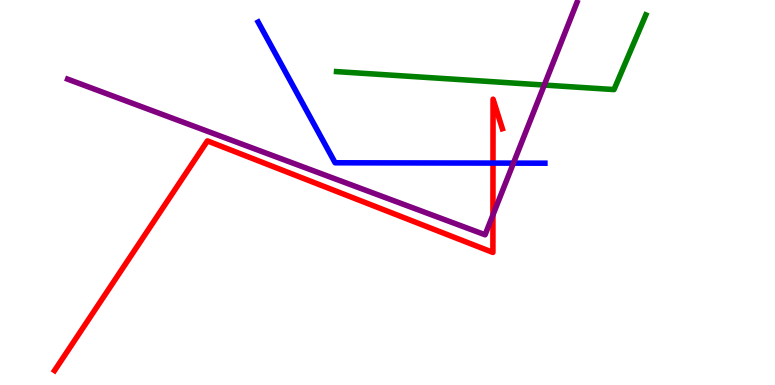[{'lines': ['blue', 'red'], 'intersections': [{'x': 6.36, 'y': 5.76}]}, {'lines': ['green', 'red'], 'intersections': []}, {'lines': ['purple', 'red'], 'intersections': [{'x': 6.36, 'y': 4.42}]}, {'lines': ['blue', 'green'], 'intersections': []}, {'lines': ['blue', 'purple'], 'intersections': [{'x': 6.62, 'y': 5.76}]}, {'lines': ['green', 'purple'], 'intersections': [{'x': 7.02, 'y': 7.79}]}]